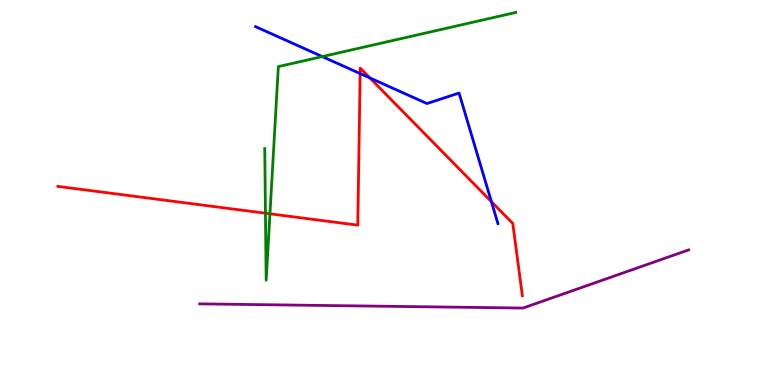[{'lines': ['blue', 'red'], 'intersections': [{'x': 4.65, 'y': 8.09}, {'x': 4.77, 'y': 7.98}, {'x': 6.34, 'y': 4.76}]}, {'lines': ['green', 'red'], 'intersections': [{'x': 3.43, 'y': 4.46}, {'x': 3.48, 'y': 4.45}]}, {'lines': ['purple', 'red'], 'intersections': []}, {'lines': ['blue', 'green'], 'intersections': [{'x': 4.16, 'y': 8.53}]}, {'lines': ['blue', 'purple'], 'intersections': []}, {'lines': ['green', 'purple'], 'intersections': []}]